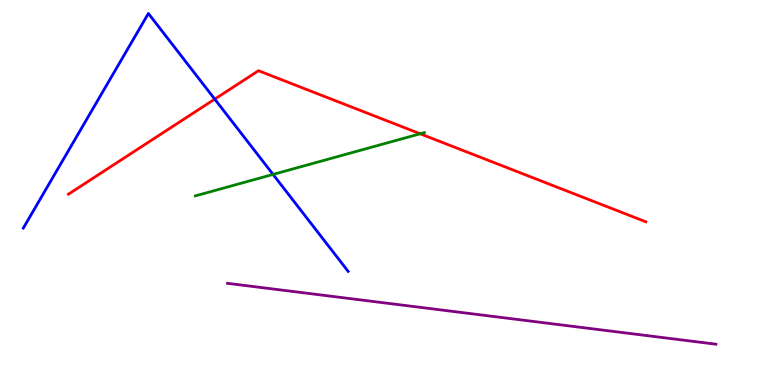[{'lines': ['blue', 'red'], 'intersections': [{'x': 2.77, 'y': 7.43}]}, {'lines': ['green', 'red'], 'intersections': [{'x': 5.42, 'y': 6.53}]}, {'lines': ['purple', 'red'], 'intersections': []}, {'lines': ['blue', 'green'], 'intersections': [{'x': 3.52, 'y': 5.47}]}, {'lines': ['blue', 'purple'], 'intersections': []}, {'lines': ['green', 'purple'], 'intersections': []}]